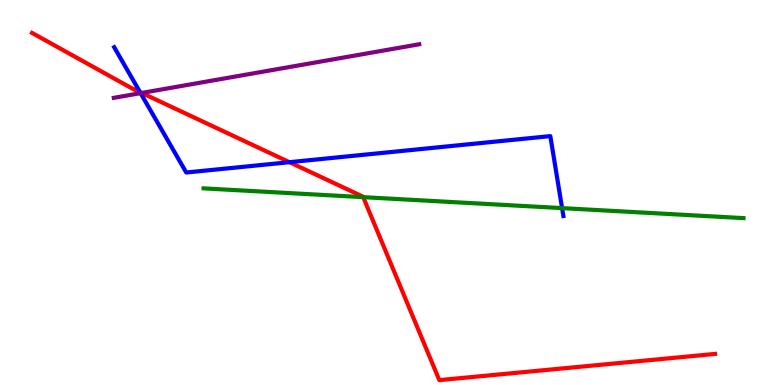[{'lines': ['blue', 'red'], 'intersections': [{'x': 1.81, 'y': 7.61}, {'x': 3.73, 'y': 5.79}]}, {'lines': ['green', 'red'], 'intersections': [{'x': 4.69, 'y': 4.88}]}, {'lines': ['purple', 'red'], 'intersections': [{'x': 1.83, 'y': 7.59}]}, {'lines': ['blue', 'green'], 'intersections': [{'x': 7.25, 'y': 4.59}]}, {'lines': ['blue', 'purple'], 'intersections': [{'x': 1.81, 'y': 7.58}]}, {'lines': ['green', 'purple'], 'intersections': []}]